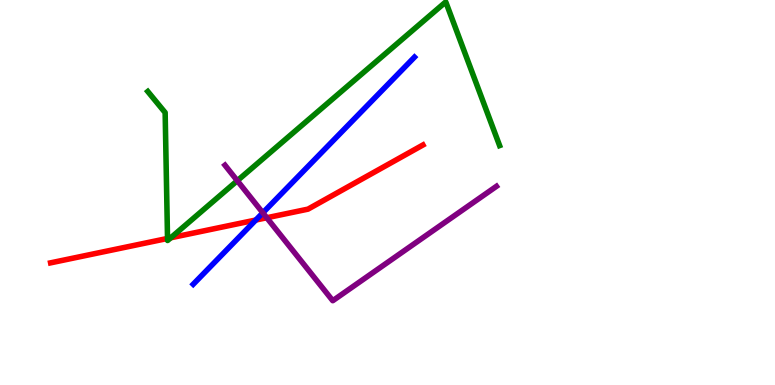[{'lines': ['blue', 'red'], 'intersections': [{'x': 3.3, 'y': 4.28}]}, {'lines': ['green', 'red'], 'intersections': [{'x': 2.16, 'y': 3.81}, {'x': 2.2, 'y': 3.82}]}, {'lines': ['purple', 'red'], 'intersections': [{'x': 3.44, 'y': 4.34}]}, {'lines': ['blue', 'green'], 'intersections': []}, {'lines': ['blue', 'purple'], 'intersections': [{'x': 3.39, 'y': 4.47}]}, {'lines': ['green', 'purple'], 'intersections': [{'x': 3.06, 'y': 5.31}]}]